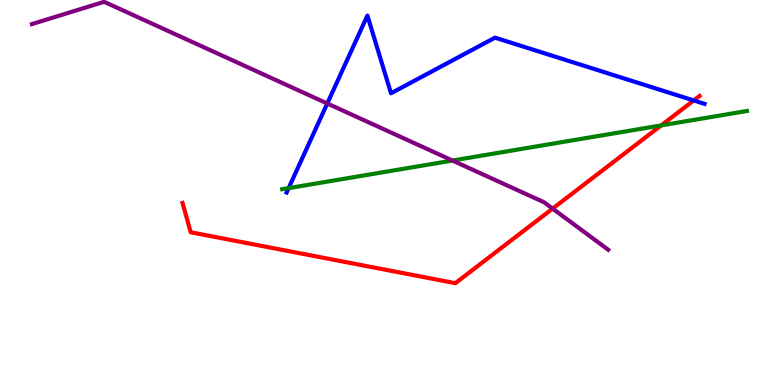[{'lines': ['blue', 'red'], 'intersections': [{'x': 8.95, 'y': 7.39}]}, {'lines': ['green', 'red'], 'intersections': [{'x': 8.53, 'y': 6.74}]}, {'lines': ['purple', 'red'], 'intersections': [{'x': 7.13, 'y': 4.58}]}, {'lines': ['blue', 'green'], 'intersections': [{'x': 3.72, 'y': 5.11}]}, {'lines': ['blue', 'purple'], 'intersections': [{'x': 4.22, 'y': 7.31}]}, {'lines': ['green', 'purple'], 'intersections': [{'x': 5.84, 'y': 5.83}]}]